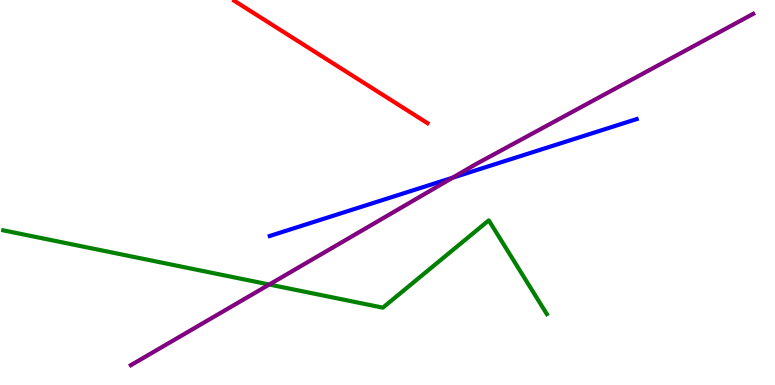[{'lines': ['blue', 'red'], 'intersections': []}, {'lines': ['green', 'red'], 'intersections': []}, {'lines': ['purple', 'red'], 'intersections': []}, {'lines': ['blue', 'green'], 'intersections': []}, {'lines': ['blue', 'purple'], 'intersections': [{'x': 5.84, 'y': 5.38}]}, {'lines': ['green', 'purple'], 'intersections': [{'x': 3.47, 'y': 2.61}]}]